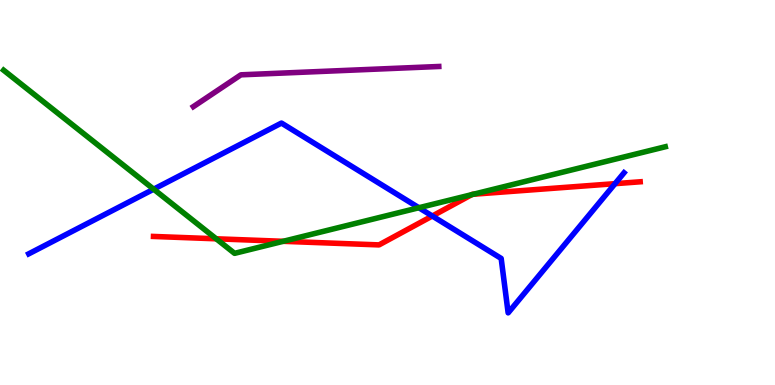[{'lines': ['blue', 'red'], 'intersections': [{'x': 5.58, 'y': 4.39}, {'x': 7.94, 'y': 5.23}]}, {'lines': ['green', 'red'], 'intersections': [{'x': 2.79, 'y': 3.8}, {'x': 3.65, 'y': 3.73}, {'x': 6.09, 'y': 4.94}, {'x': 6.11, 'y': 4.96}]}, {'lines': ['purple', 'red'], 'intersections': []}, {'lines': ['blue', 'green'], 'intersections': [{'x': 1.98, 'y': 5.09}, {'x': 5.4, 'y': 4.6}]}, {'lines': ['blue', 'purple'], 'intersections': []}, {'lines': ['green', 'purple'], 'intersections': []}]